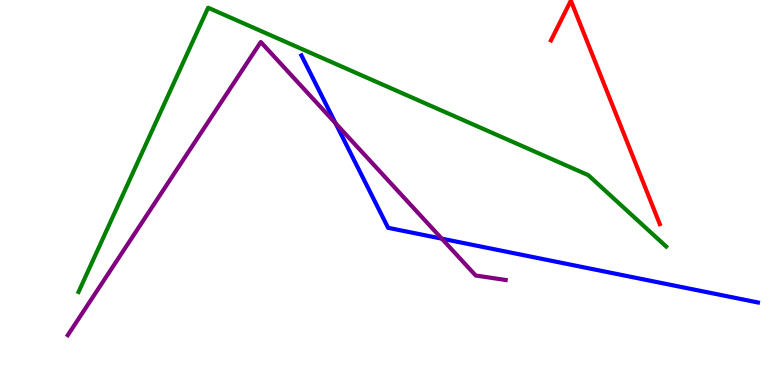[{'lines': ['blue', 'red'], 'intersections': []}, {'lines': ['green', 'red'], 'intersections': []}, {'lines': ['purple', 'red'], 'intersections': []}, {'lines': ['blue', 'green'], 'intersections': []}, {'lines': ['blue', 'purple'], 'intersections': [{'x': 4.33, 'y': 6.8}, {'x': 5.7, 'y': 3.8}]}, {'lines': ['green', 'purple'], 'intersections': []}]